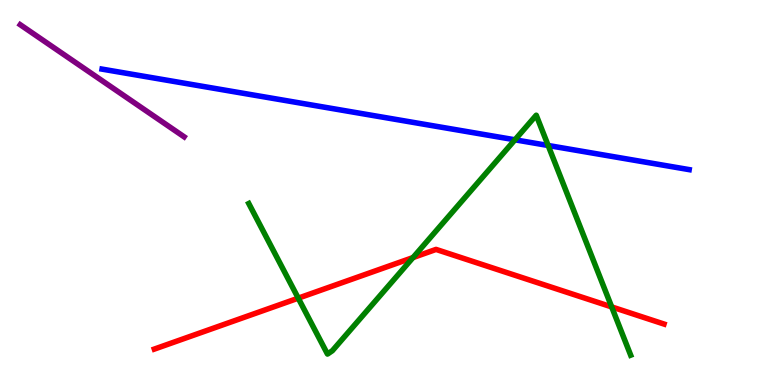[{'lines': ['blue', 'red'], 'intersections': []}, {'lines': ['green', 'red'], 'intersections': [{'x': 3.85, 'y': 2.26}, {'x': 5.33, 'y': 3.31}, {'x': 7.89, 'y': 2.03}]}, {'lines': ['purple', 'red'], 'intersections': []}, {'lines': ['blue', 'green'], 'intersections': [{'x': 6.64, 'y': 6.37}, {'x': 7.07, 'y': 6.22}]}, {'lines': ['blue', 'purple'], 'intersections': []}, {'lines': ['green', 'purple'], 'intersections': []}]